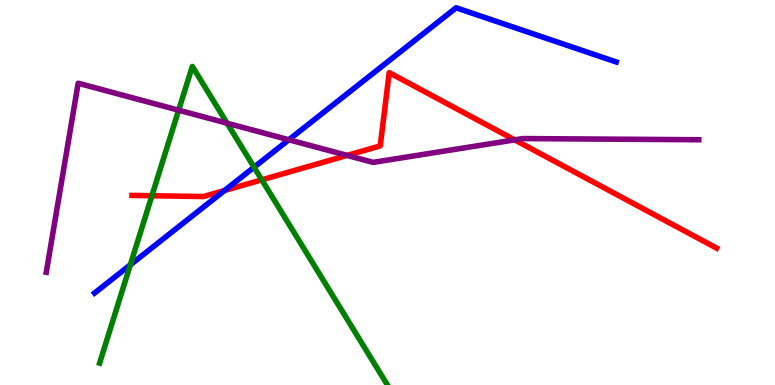[{'lines': ['blue', 'red'], 'intersections': [{'x': 2.9, 'y': 5.05}]}, {'lines': ['green', 'red'], 'intersections': [{'x': 1.96, 'y': 4.92}, {'x': 3.38, 'y': 5.33}]}, {'lines': ['purple', 'red'], 'intersections': [{'x': 4.48, 'y': 5.96}, {'x': 6.64, 'y': 6.37}]}, {'lines': ['blue', 'green'], 'intersections': [{'x': 1.68, 'y': 3.12}, {'x': 3.28, 'y': 5.66}]}, {'lines': ['blue', 'purple'], 'intersections': [{'x': 3.73, 'y': 6.37}]}, {'lines': ['green', 'purple'], 'intersections': [{'x': 2.31, 'y': 7.14}, {'x': 2.93, 'y': 6.8}]}]